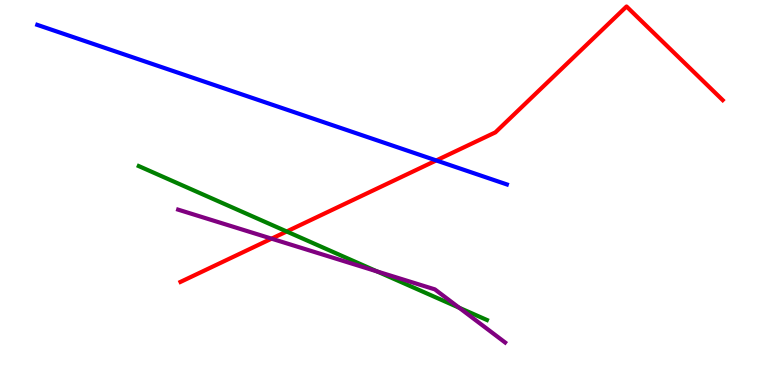[{'lines': ['blue', 'red'], 'intersections': [{'x': 5.63, 'y': 5.83}]}, {'lines': ['green', 'red'], 'intersections': [{'x': 3.7, 'y': 3.99}]}, {'lines': ['purple', 'red'], 'intersections': [{'x': 3.5, 'y': 3.8}]}, {'lines': ['blue', 'green'], 'intersections': []}, {'lines': ['blue', 'purple'], 'intersections': []}, {'lines': ['green', 'purple'], 'intersections': [{'x': 4.87, 'y': 2.95}, {'x': 5.92, 'y': 2.01}]}]